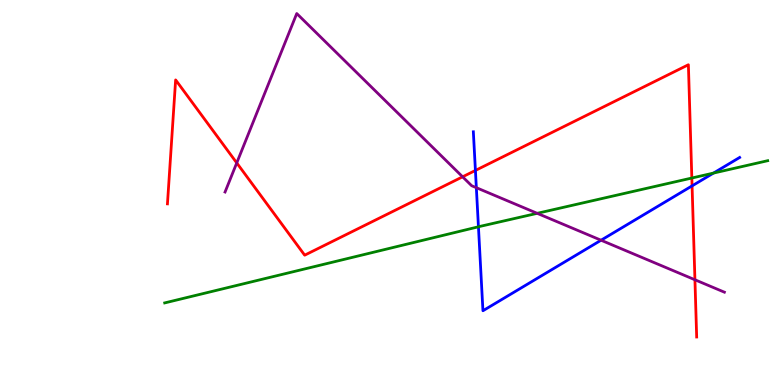[{'lines': ['blue', 'red'], 'intersections': [{'x': 6.13, 'y': 5.57}, {'x': 8.93, 'y': 5.17}]}, {'lines': ['green', 'red'], 'intersections': [{'x': 8.93, 'y': 5.38}]}, {'lines': ['purple', 'red'], 'intersections': [{'x': 3.05, 'y': 5.77}, {'x': 5.97, 'y': 5.41}, {'x': 8.97, 'y': 2.73}]}, {'lines': ['blue', 'green'], 'intersections': [{'x': 6.17, 'y': 4.11}, {'x': 9.21, 'y': 5.5}]}, {'lines': ['blue', 'purple'], 'intersections': [{'x': 6.15, 'y': 5.12}, {'x': 7.76, 'y': 3.76}]}, {'lines': ['green', 'purple'], 'intersections': [{'x': 6.93, 'y': 4.46}]}]